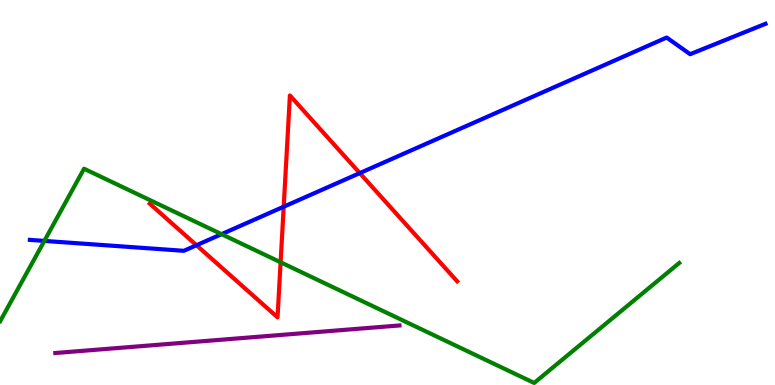[{'lines': ['blue', 'red'], 'intersections': [{'x': 2.54, 'y': 3.63}, {'x': 3.66, 'y': 4.63}, {'x': 4.64, 'y': 5.5}]}, {'lines': ['green', 'red'], 'intersections': [{'x': 3.62, 'y': 3.19}]}, {'lines': ['purple', 'red'], 'intersections': []}, {'lines': ['blue', 'green'], 'intersections': [{'x': 0.572, 'y': 3.74}, {'x': 2.86, 'y': 3.92}]}, {'lines': ['blue', 'purple'], 'intersections': []}, {'lines': ['green', 'purple'], 'intersections': []}]